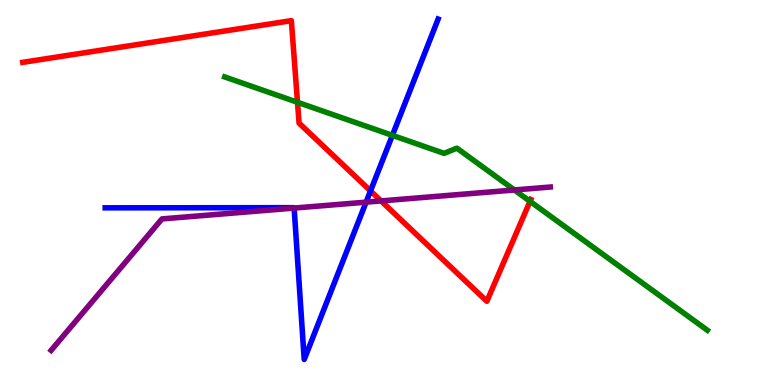[{'lines': ['blue', 'red'], 'intersections': [{'x': 4.78, 'y': 5.04}]}, {'lines': ['green', 'red'], 'intersections': [{'x': 3.84, 'y': 7.34}, {'x': 6.84, 'y': 4.77}]}, {'lines': ['purple', 'red'], 'intersections': [{'x': 4.92, 'y': 4.78}]}, {'lines': ['blue', 'green'], 'intersections': [{'x': 5.06, 'y': 6.48}]}, {'lines': ['blue', 'purple'], 'intersections': [{'x': 3.8, 'y': 4.6}, {'x': 4.72, 'y': 4.75}]}, {'lines': ['green', 'purple'], 'intersections': [{'x': 6.64, 'y': 5.07}]}]